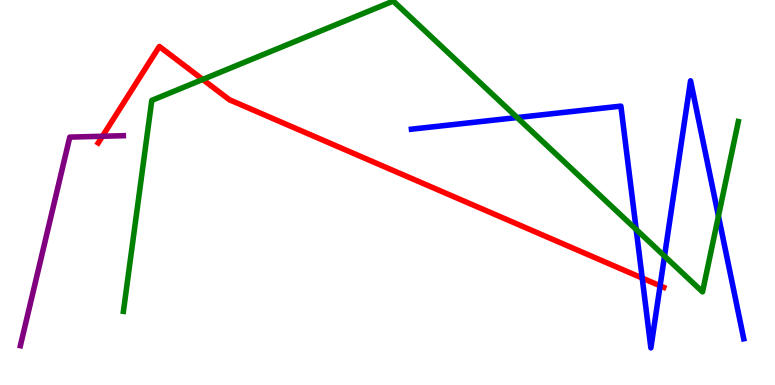[{'lines': ['blue', 'red'], 'intersections': [{'x': 8.29, 'y': 2.78}, {'x': 8.52, 'y': 2.58}]}, {'lines': ['green', 'red'], 'intersections': [{'x': 2.62, 'y': 7.94}]}, {'lines': ['purple', 'red'], 'intersections': [{'x': 1.32, 'y': 6.46}]}, {'lines': ['blue', 'green'], 'intersections': [{'x': 6.67, 'y': 6.95}, {'x': 8.21, 'y': 4.04}, {'x': 8.57, 'y': 3.35}, {'x': 9.27, 'y': 4.39}]}, {'lines': ['blue', 'purple'], 'intersections': []}, {'lines': ['green', 'purple'], 'intersections': []}]